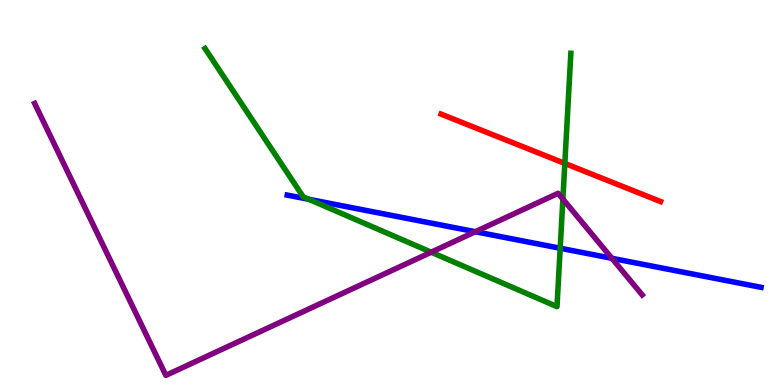[{'lines': ['blue', 'red'], 'intersections': []}, {'lines': ['green', 'red'], 'intersections': [{'x': 7.29, 'y': 5.76}]}, {'lines': ['purple', 'red'], 'intersections': []}, {'lines': ['blue', 'green'], 'intersections': [{'x': 3.98, 'y': 4.82}, {'x': 7.23, 'y': 3.55}]}, {'lines': ['blue', 'purple'], 'intersections': [{'x': 6.13, 'y': 3.98}, {'x': 7.9, 'y': 3.29}]}, {'lines': ['green', 'purple'], 'intersections': [{'x': 5.56, 'y': 3.45}, {'x': 7.26, 'y': 4.83}]}]